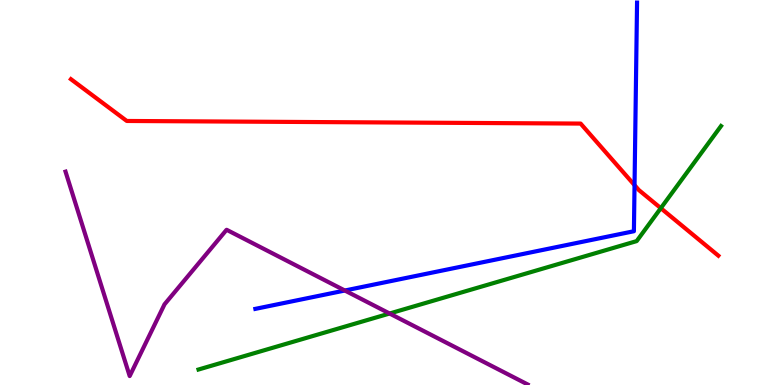[{'lines': ['blue', 'red'], 'intersections': [{'x': 8.19, 'y': 5.19}]}, {'lines': ['green', 'red'], 'intersections': [{'x': 8.53, 'y': 4.59}]}, {'lines': ['purple', 'red'], 'intersections': []}, {'lines': ['blue', 'green'], 'intersections': []}, {'lines': ['blue', 'purple'], 'intersections': [{'x': 4.45, 'y': 2.45}]}, {'lines': ['green', 'purple'], 'intersections': [{'x': 5.03, 'y': 1.86}]}]